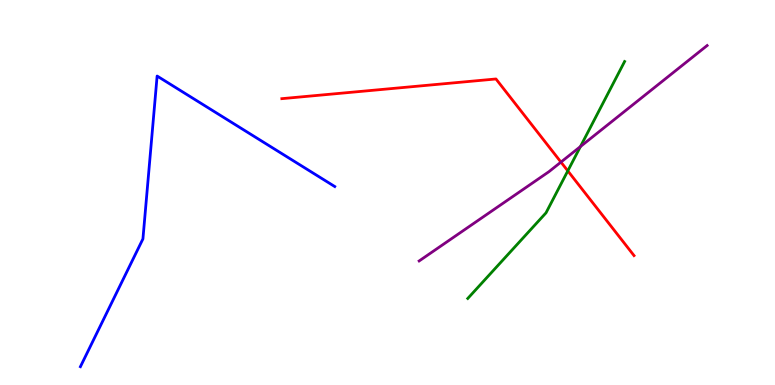[{'lines': ['blue', 'red'], 'intersections': []}, {'lines': ['green', 'red'], 'intersections': [{'x': 7.33, 'y': 5.56}]}, {'lines': ['purple', 'red'], 'intersections': [{'x': 7.24, 'y': 5.79}]}, {'lines': ['blue', 'green'], 'intersections': []}, {'lines': ['blue', 'purple'], 'intersections': []}, {'lines': ['green', 'purple'], 'intersections': [{'x': 7.49, 'y': 6.19}]}]